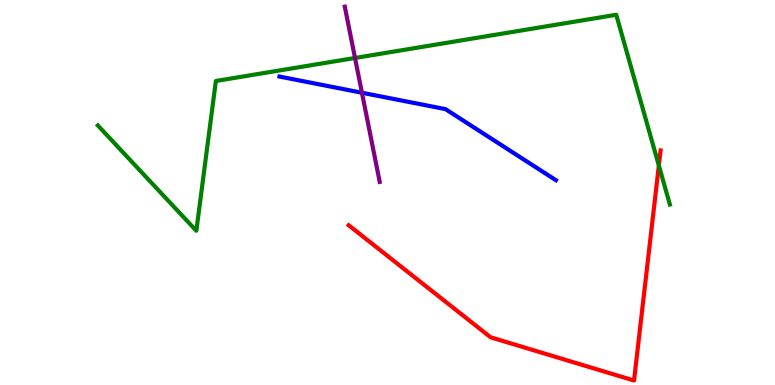[{'lines': ['blue', 'red'], 'intersections': []}, {'lines': ['green', 'red'], 'intersections': [{'x': 8.5, 'y': 5.7}]}, {'lines': ['purple', 'red'], 'intersections': []}, {'lines': ['blue', 'green'], 'intersections': []}, {'lines': ['blue', 'purple'], 'intersections': [{'x': 4.67, 'y': 7.59}]}, {'lines': ['green', 'purple'], 'intersections': [{'x': 4.58, 'y': 8.49}]}]